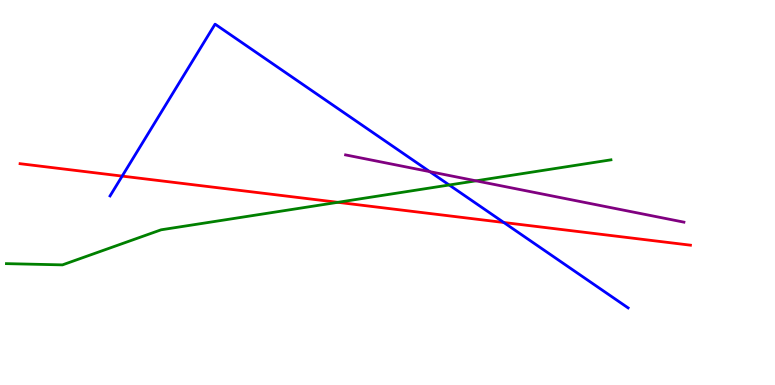[{'lines': ['blue', 'red'], 'intersections': [{'x': 1.58, 'y': 5.43}, {'x': 6.5, 'y': 4.22}]}, {'lines': ['green', 'red'], 'intersections': [{'x': 4.36, 'y': 4.74}]}, {'lines': ['purple', 'red'], 'intersections': []}, {'lines': ['blue', 'green'], 'intersections': [{'x': 5.8, 'y': 5.19}]}, {'lines': ['blue', 'purple'], 'intersections': [{'x': 5.55, 'y': 5.54}]}, {'lines': ['green', 'purple'], 'intersections': [{'x': 6.14, 'y': 5.3}]}]